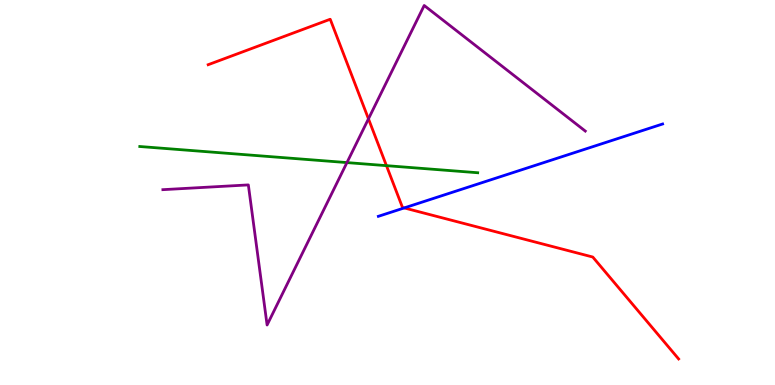[{'lines': ['blue', 'red'], 'intersections': [{'x': 5.22, 'y': 4.6}]}, {'lines': ['green', 'red'], 'intersections': [{'x': 4.99, 'y': 5.7}]}, {'lines': ['purple', 'red'], 'intersections': [{'x': 4.75, 'y': 6.91}]}, {'lines': ['blue', 'green'], 'intersections': []}, {'lines': ['blue', 'purple'], 'intersections': []}, {'lines': ['green', 'purple'], 'intersections': [{'x': 4.48, 'y': 5.78}]}]